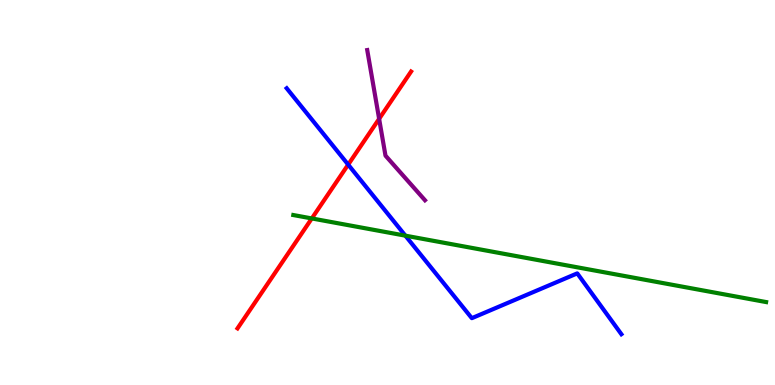[{'lines': ['blue', 'red'], 'intersections': [{'x': 4.49, 'y': 5.72}]}, {'lines': ['green', 'red'], 'intersections': [{'x': 4.02, 'y': 4.33}]}, {'lines': ['purple', 'red'], 'intersections': [{'x': 4.89, 'y': 6.91}]}, {'lines': ['blue', 'green'], 'intersections': [{'x': 5.23, 'y': 3.88}]}, {'lines': ['blue', 'purple'], 'intersections': []}, {'lines': ['green', 'purple'], 'intersections': []}]